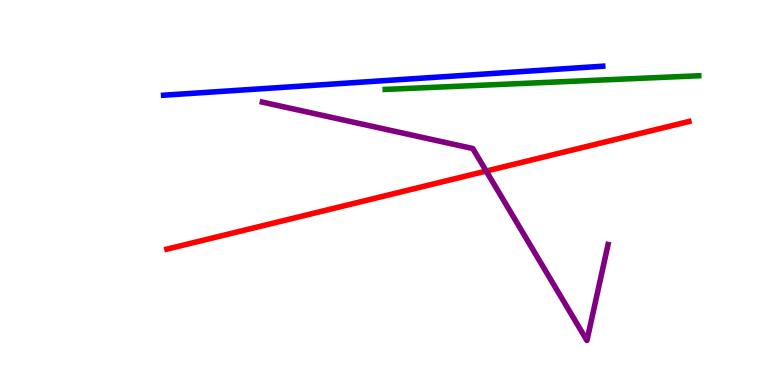[{'lines': ['blue', 'red'], 'intersections': []}, {'lines': ['green', 'red'], 'intersections': []}, {'lines': ['purple', 'red'], 'intersections': [{'x': 6.27, 'y': 5.56}]}, {'lines': ['blue', 'green'], 'intersections': []}, {'lines': ['blue', 'purple'], 'intersections': []}, {'lines': ['green', 'purple'], 'intersections': []}]